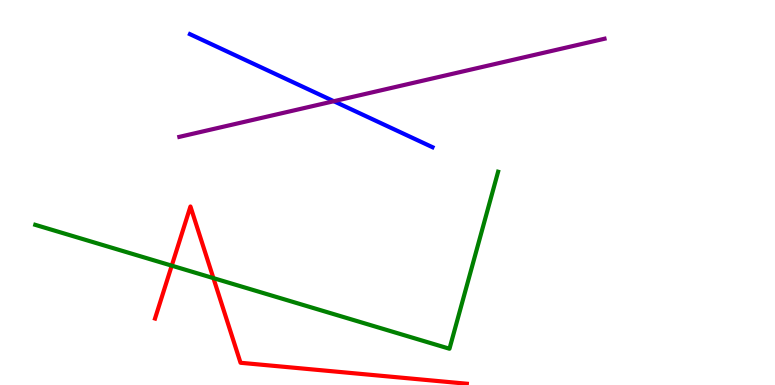[{'lines': ['blue', 'red'], 'intersections': []}, {'lines': ['green', 'red'], 'intersections': [{'x': 2.22, 'y': 3.1}, {'x': 2.75, 'y': 2.78}]}, {'lines': ['purple', 'red'], 'intersections': []}, {'lines': ['blue', 'green'], 'intersections': []}, {'lines': ['blue', 'purple'], 'intersections': [{'x': 4.31, 'y': 7.37}]}, {'lines': ['green', 'purple'], 'intersections': []}]